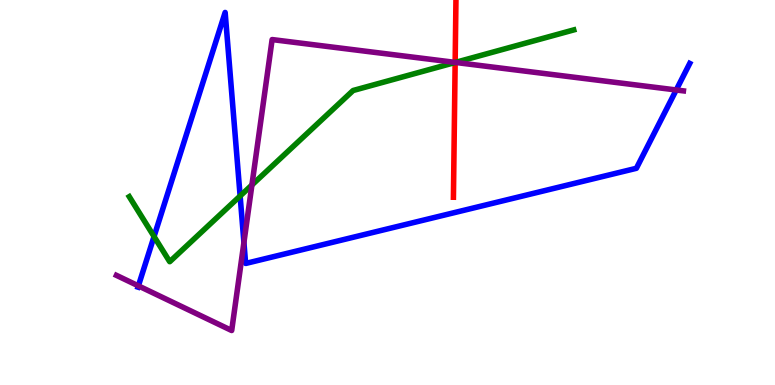[{'lines': ['blue', 'red'], 'intersections': []}, {'lines': ['green', 'red'], 'intersections': [{'x': 5.87, 'y': 8.38}]}, {'lines': ['purple', 'red'], 'intersections': [{'x': 5.87, 'y': 8.38}]}, {'lines': ['blue', 'green'], 'intersections': [{'x': 1.99, 'y': 3.86}, {'x': 3.1, 'y': 4.91}]}, {'lines': ['blue', 'purple'], 'intersections': [{'x': 1.79, 'y': 2.58}, {'x': 3.15, 'y': 3.7}, {'x': 8.73, 'y': 7.66}]}, {'lines': ['green', 'purple'], 'intersections': [{'x': 3.25, 'y': 5.2}, {'x': 5.88, 'y': 8.38}]}]